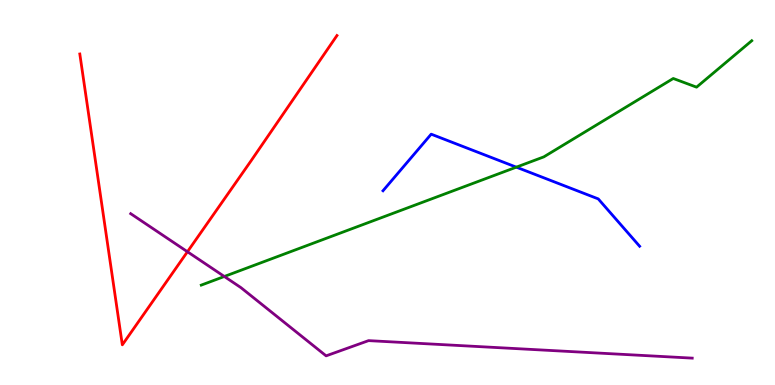[{'lines': ['blue', 'red'], 'intersections': []}, {'lines': ['green', 'red'], 'intersections': []}, {'lines': ['purple', 'red'], 'intersections': [{'x': 2.42, 'y': 3.46}]}, {'lines': ['blue', 'green'], 'intersections': [{'x': 6.66, 'y': 5.66}]}, {'lines': ['blue', 'purple'], 'intersections': []}, {'lines': ['green', 'purple'], 'intersections': [{'x': 2.89, 'y': 2.82}]}]